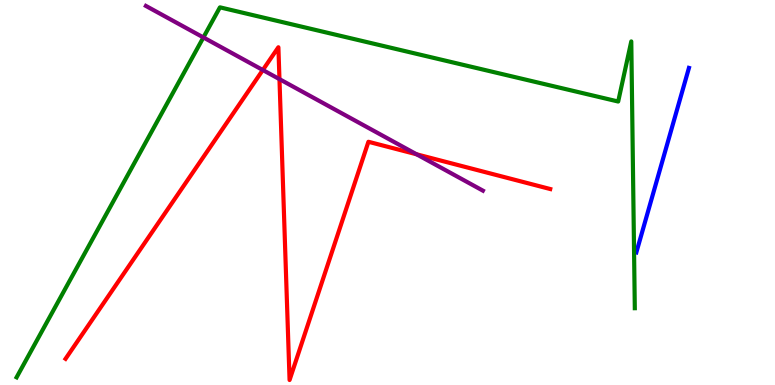[{'lines': ['blue', 'red'], 'intersections': []}, {'lines': ['green', 'red'], 'intersections': []}, {'lines': ['purple', 'red'], 'intersections': [{'x': 3.39, 'y': 8.18}, {'x': 3.61, 'y': 7.94}, {'x': 5.38, 'y': 5.99}]}, {'lines': ['blue', 'green'], 'intersections': []}, {'lines': ['blue', 'purple'], 'intersections': []}, {'lines': ['green', 'purple'], 'intersections': [{'x': 2.62, 'y': 9.03}]}]